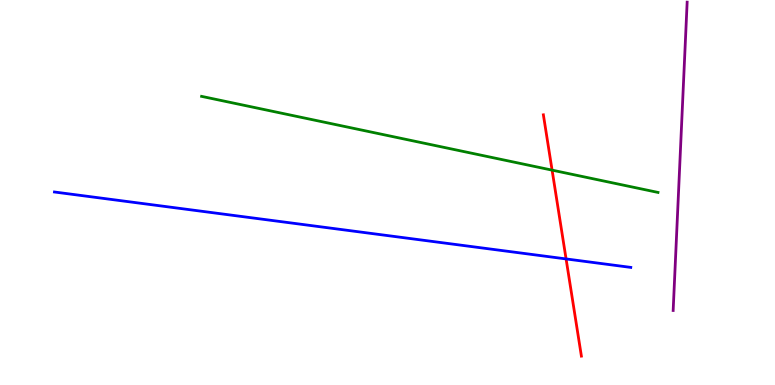[{'lines': ['blue', 'red'], 'intersections': [{'x': 7.3, 'y': 3.27}]}, {'lines': ['green', 'red'], 'intersections': [{'x': 7.12, 'y': 5.58}]}, {'lines': ['purple', 'red'], 'intersections': []}, {'lines': ['blue', 'green'], 'intersections': []}, {'lines': ['blue', 'purple'], 'intersections': []}, {'lines': ['green', 'purple'], 'intersections': []}]